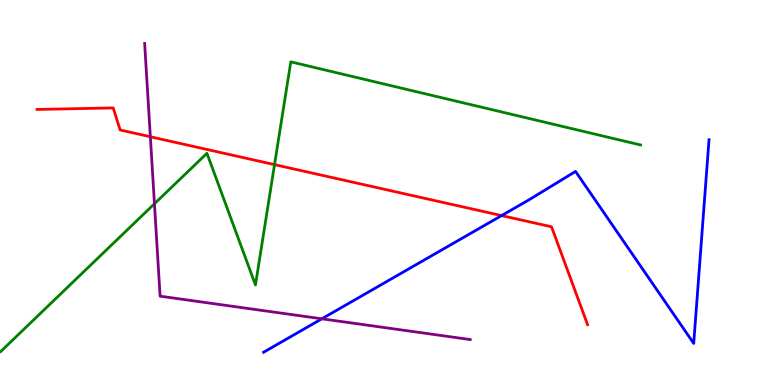[{'lines': ['blue', 'red'], 'intersections': [{'x': 6.47, 'y': 4.4}]}, {'lines': ['green', 'red'], 'intersections': [{'x': 3.54, 'y': 5.72}]}, {'lines': ['purple', 'red'], 'intersections': [{'x': 1.94, 'y': 6.45}]}, {'lines': ['blue', 'green'], 'intersections': []}, {'lines': ['blue', 'purple'], 'intersections': [{'x': 4.15, 'y': 1.72}]}, {'lines': ['green', 'purple'], 'intersections': [{'x': 1.99, 'y': 4.71}]}]